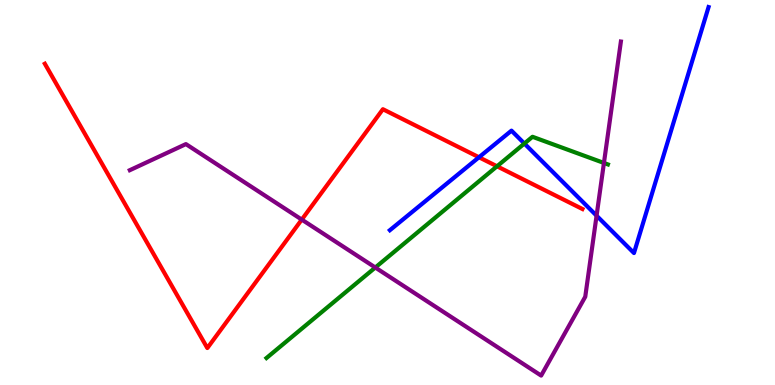[{'lines': ['blue', 'red'], 'intersections': [{'x': 6.18, 'y': 5.92}]}, {'lines': ['green', 'red'], 'intersections': [{'x': 6.41, 'y': 5.68}]}, {'lines': ['purple', 'red'], 'intersections': [{'x': 3.89, 'y': 4.3}]}, {'lines': ['blue', 'green'], 'intersections': [{'x': 6.77, 'y': 6.27}]}, {'lines': ['blue', 'purple'], 'intersections': [{'x': 7.7, 'y': 4.4}]}, {'lines': ['green', 'purple'], 'intersections': [{'x': 4.84, 'y': 3.05}, {'x': 7.79, 'y': 5.77}]}]